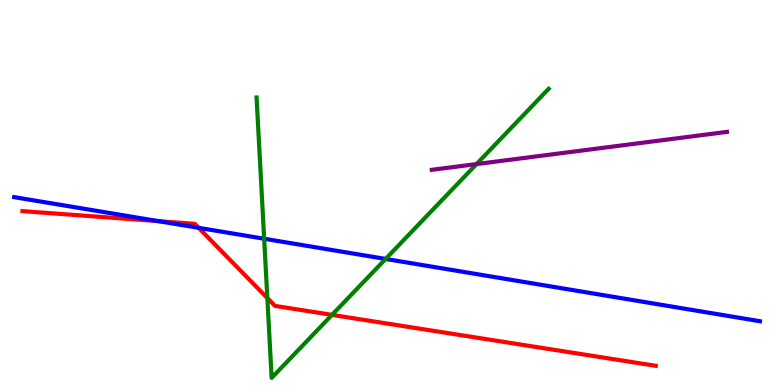[{'lines': ['blue', 'red'], 'intersections': [{'x': 2.05, 'y': 4.26}, {'x': 2.56, 'y': 4.08}]}, {'lines': ['green', 'red'], 'intersections': [{'x': 3.45, 'y': 2.26}, {'x': 4.28, 'y': 1.82}]}, {'lines': ['purple', 'red'], 'intersections': []}, {'lines': ['blue', 'green'], 'intersections': [{'x': 3.41, 'y': 3.8}, {'x': 4.98, 'y': 3.27}]}, {'lines': ['blue', 'purple'], 'intersections': []}, {'lines': ['green', 'purple'], 'intersections': [{'x': 6.15, 'y': 5.74}]}]